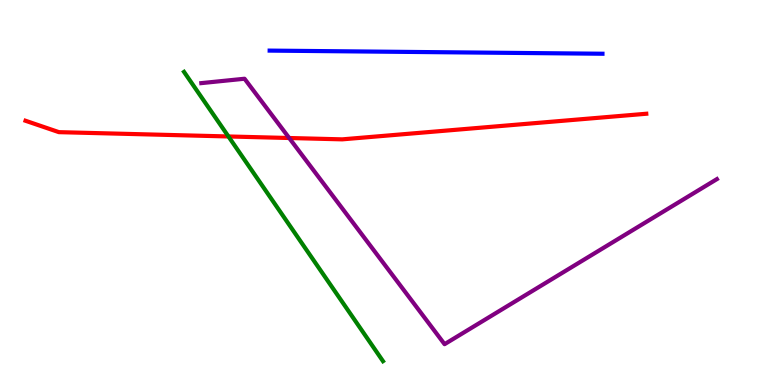[{'lines': ['blue', 'red'], 'intersections': []}, {'lines': ['green', 'red'], 'intersections': [{'x': 2.95, 'y': 6.46}]}, {'lines': ['purple', 'red'], 'intersections': [{'x': 3.73, 'y': 6.42}]}, {'lines': ['blue', 'green'], 'intersections': []}, {'lines': ['blue', 'purple'], 'intersections': []}, {'lines': ['green', 'purple'], 'intersections': []}]